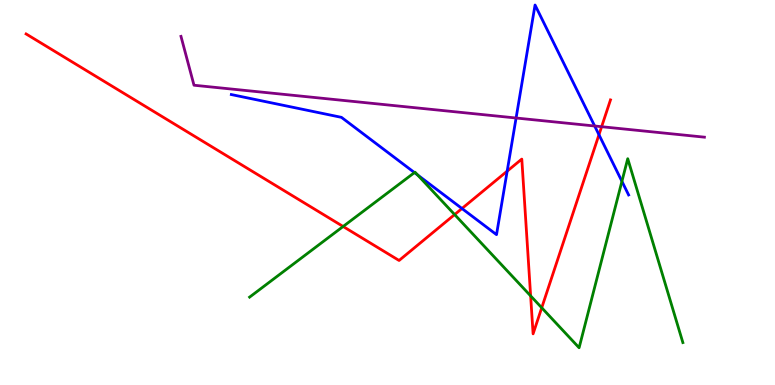[{'lines': ['blue', 'red'], 'intersections': [{'x': 5.96, 'y': 4.58}, {'x': 6.54, 'y': 5.55}, {'x': 7.73, 'y': 6.5}]}, {'lines': ['green', 'red'], 'intersections': [{'x': 4.43, 'y': 4.12}, {'x': 5.87, 'y': 4.43}, {'x': 6.85, 'y': 2.31}, {'x': 6.99, 'y': 2.01}]}, {'lines': ['purple', 'red'], 'intersections': [{'x': 7.76, 'y': 6.71}]}, {'lines': ['blue', 'green'], 'intersections': [{'x': 5.35, 'y': 5.52}, {'x': 5.39, 'y': 5.46}, {'x': 8.02, 'y': 5.29}]}, {'lines': ['blue', 'purple'], 'intersections': [{'x': 6.66, 'y': 6.93}, {'x': 7.67, 'y': 6.73}]}, {'lines': ['green', 'purple'], 'intersections': []}]